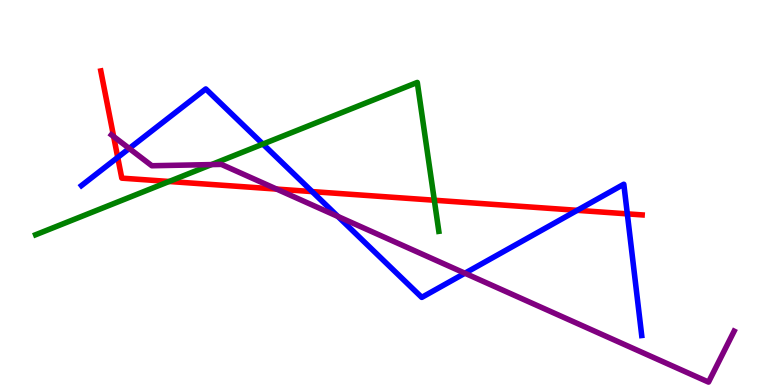[{'lines': ['blue', 'red'], 'intersections': [{'x': 1.52, 'y': 5.91}, {'x': 4.03, 'y': 5.02}, {'x': 7.45, 'y': 4.54}, {'x': 8.09, 'y': 4.45}]}, {'lines': ['green', 'red'], 'intersections': [{'x': 2.18, 'y': 5.29}, {'x': 5.6, 'y': 4.8}]}, {'lines': ['purple', 'red'], 'intersections': [{'x': 1.47, 'y': 6.45}, {'x': 3.57, 'y': 5.09}]}, {'lines': ['blue', 'green'], 'intersections': [{'x': 3.39, 'y': 6.26}]}, {'lines': ['blue', 'purple'], 'intersections': [{'x': 1.67, 'y': 6.14}, {'x': 4.36, 'y': 4.38}, {'x': 6.0, 'y': 2.9}]}, {'lines': ['green', 'purple'], 'intersections': [{'x': 2.73, 'y': 5.73}]}]